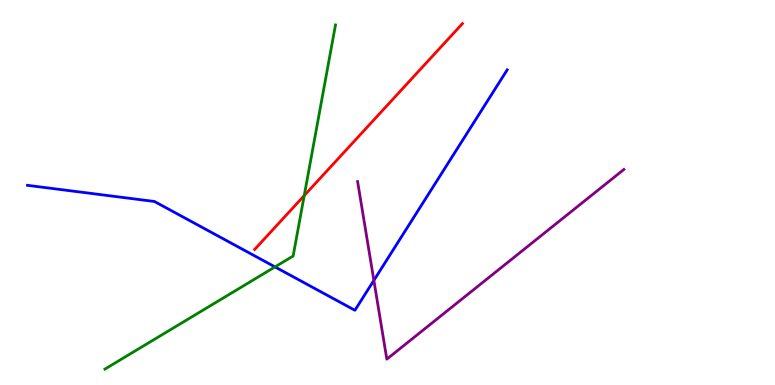[{'lines': ['blue', 'red'], 'intersections': []}, {'lines': ['green', 'red'], 'intersections': [{'x': 3.93, 'y': 4.92}]}, {'lines': ['purple', 'red'], 'intersections': []}, {'lines': ['blue', 'green'], 'intersections': [{'x': 3.55, 'y': 3.07}]}, {'lines': ['blue', 'purple'], 'intersections': [{'x': 4.82, 'y': 2.72}]}, {'lines': ['green', 'purple'], 'intersections': []}]